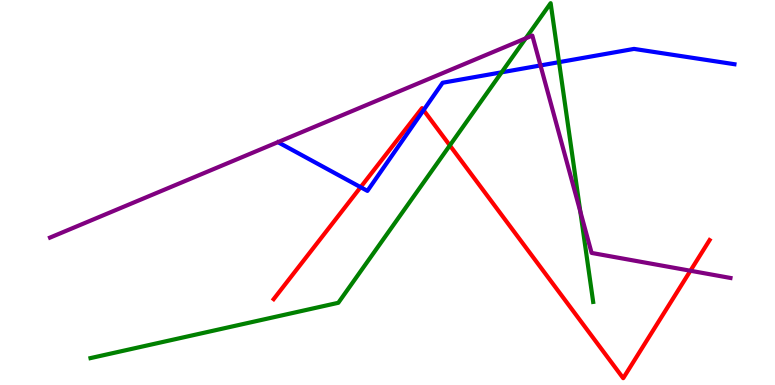[{'lines': ['blue', 'red'], 'intersections': [{'x': 4.65, 'y': 5.14}, {'x': 5.47, 'y': 7.14}]}, {'lines': ['green', 'red'], 'intersections': [{'x': 5.8, 'y': 6.22}]}, {'lines': ['purple', 'red'], 'intersections': [{'x': 8.91, 'y': 2.97}]}, {'lines': ['blue', 'green'], 'intersections': [{'x': 6.47, 'y': 8.12}, {'x': 7.21, 'y': 8.39}]}, {'lines': ['blue', 'purple'], 'intersections': [{'x': 6.97, 'y': 8.3}]}, {'lines': ['green', 'purple'], 'intersections': [{'x': 6.78, 'y': 9.0}, {'x': 7.49, 'y': 4.51}]}]